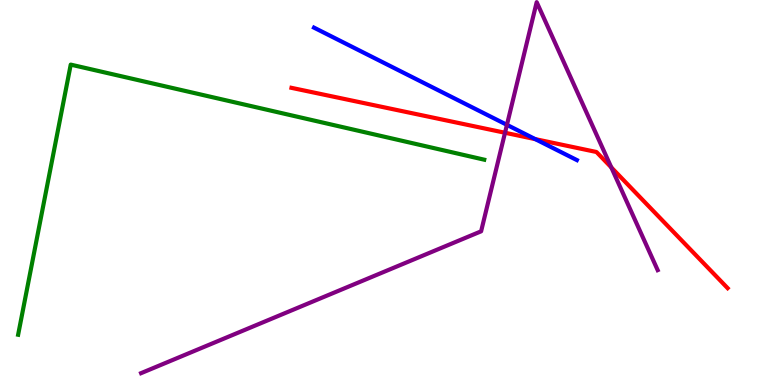[{'lines': ['blue', 'red'], 'intersections': [{'x': 6.91, 'y': 6.39}]}, {'lines': ['green', 'red'], 'intersections': []}, {'lines': ['purple', 'red'], 'intersections': [{'x': 6.52, 'y': 6.55}, {'x': 7.89, 'y': 5.65}]}, {'lines': ['blue', 'green'], 'intersections': []}, {'lines': ['blue', 'purple'], 'intersections': [{'x': 6.54, 'y': 6.76}]}, {'lines': ['green', 'purple'], 'intersections': []}]